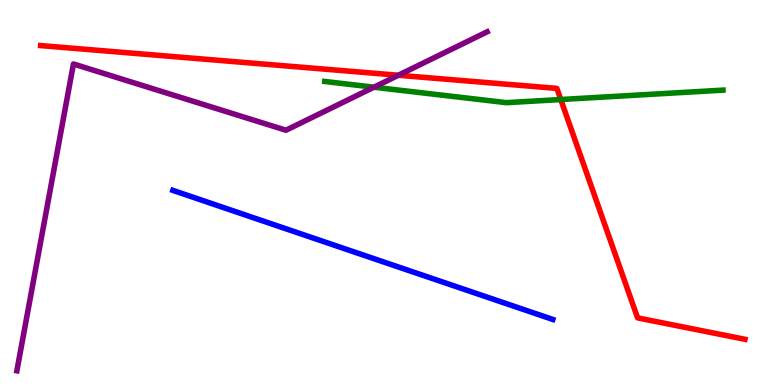[{'lines': ['blue', 'red'], 'intersections': []}, {'lines': ['green', 'red'], 'intersections': [{'x': 7.24, 'y': 7.41}]}, {'lines': ['purple', 'red'], 'intersections': [{'x': 5.14, 'y': 8.05}]}, {'lines': ['blue', 'green'], 'intersections': []}, {'lines': ['blue', 'purple'], 'intersections': []}, {'lines': ['green', 'purple'], 'intersections': [{'x': 4.82, 'y': 7.74}]}]